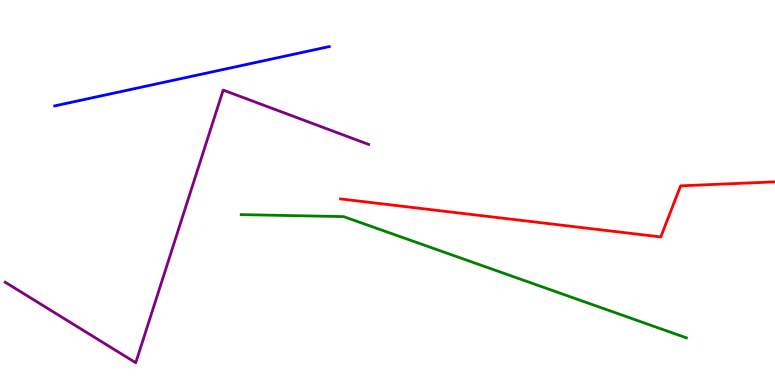[{'lines': ['blue', 'red'], 'intersections': []}, {'lines': ['green', 'red'], 'intersections': []}, {'lines': ['purple', 'red'], 'intersections': []}, {'lines': ['blue', 'green'], 'intersections': []}, {'lines': ['blue', 'purple'], 'intersections': []}, {'lines': ['green', 'purple'], 'intersections': []}]